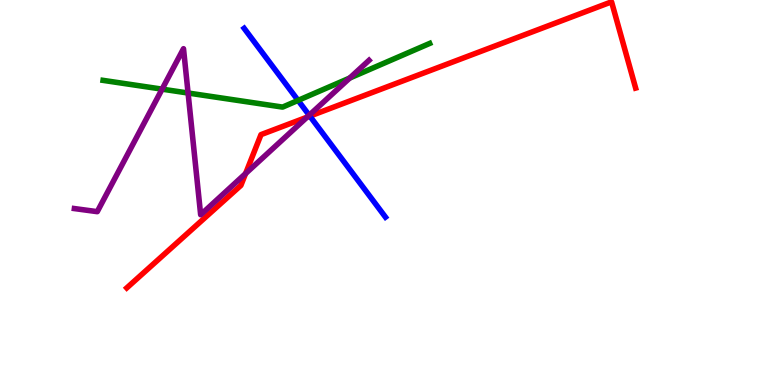[{'lines': ['blue', 'red'], 'intersections': [{'x': 4.0, 'y': 6.98}]}, {'lines': ['green', 'red'], 'intersections': []}, {'lines': ['purple', 'red'], 'intersections': [{'x': 3.17, 'y': 5.49}, {'x': 3.96, 'y': 6.96}]}, {'lines': ['blue', 'green'], 'intersections': [{'x': 3.85, 'y': 7.39}]}, {'lines': ['blue', 'purple'], 'intersections': [{'x': 3.99, 'y': 7.01}]}, {'lines': ['green', 'purple'], 'intersections': [{'x': 2.09, 'y': 7.68}, {'x': 2.43, 'y': 7.58}, {'x': 4.51, 'y': 7.97}]}]